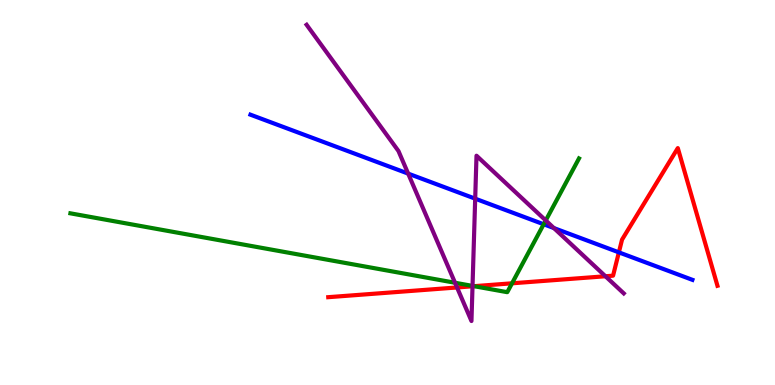[{'lines': ['blue', 'red'], 'intersections': [{'x': 7.99, 'y': 3.45}]}, {'lines': ['green', 'red'], 'intersections': [{'x': 6.12, 'y': 2.57}, {'x': 6.61, 'y': 2.64}]}, {'lines': ['purple', 'red'], 'intersections': [{'x': 5.9, 'y': 2.53}, {'x': 6.1, 'y': 2.56}, {'x': 7.81, 'y': 2.82}]}, {'lines': ['blue', 'green'], 'intersections': [{'x': 7.02, 'y': 4.17}]}, {'lines': ['blue', 'purple'], 'intersections': [{'x': 5.27, 'y': 5.49}, {'x': 6.13, 'y': 4.84}, {'x': 7.15, 'y': 4.08}]}, {'lines': ['green', 'purple'], 'intersections': [{'x': 5.87, 'y': 2.66}, {'x': 6.1, 'y': 2.57}, {'x': 7.04, 'y': 4.27}]}]